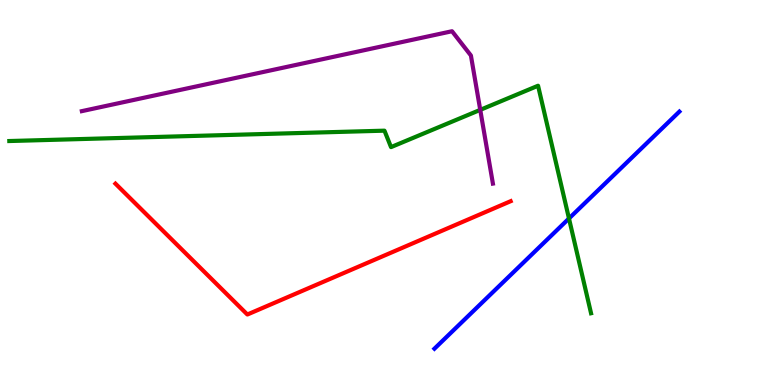[{'lines': ['blue', 'red'], 'intersections': []}, {'lines': ['green', 'red'], 'intersections': []}, {'lines': ['purple', 'red'], 'intersections': []}, {'lines': ['blue', 'green'], 'intersections': [{'x': 7.34, 'y': 4.33}]}, {'lines': ['blue', 'purple'], 'intersections': []}, {'lines': ['green', 'purple'], 'intersections': [{'x': 6.2, 'y': 7.15}]}]